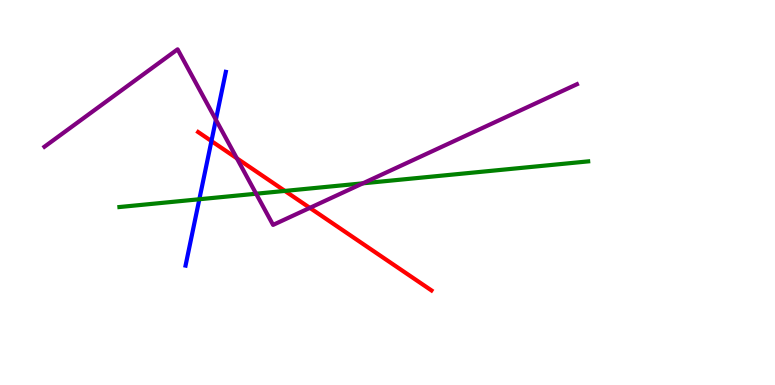[{'lines': ['blue', 'red'], 'intersections': [{'x': 2.73, 'y': 6.34}]}, {'lines': ['green', 'red'], 'intersections': [{'x': 3.68, 'y': 5.04}]}, {'lines': ['purple', 'red'], 'intersections': [{'x': 3.06, 'y': 5.89}, {'x': 4.0, 'y': 4.6}]}, {'lines': ['blue', 'green'], 'intersections': [{'x': 2.57, 'y': 4.82}]}, {'lines': ['blue', 'purple'], 'intersections': [{'x': 2.79, 'y': 6.89}]}, {'lines': ['green', 'purple'], 'intersections': [{'x': 3.3, 'y': 4.97}, {'x': 4.68, 'y': 5.24}]}]